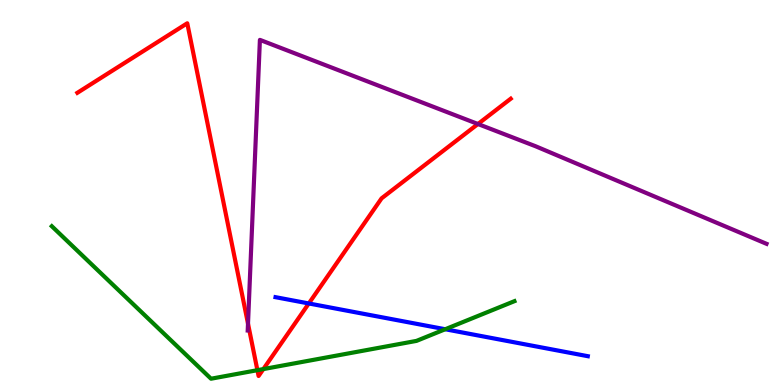[{'lines': ['blue', 'red'], 'intersections': [{'x': 3.98, 'y': 2.12}]}, {'lines': ['green', 'red'], 'intersections': [{'x': 3.32, 'y': 0.385}, {'x': 3.4, 'y': 0.413}]}, {'lines': ['purple', 'red'], 'intersections': [{'x': 3.2, 'y': 1.59}, {'x': 6.17, 'y': 6.78}]}, {'lines': ['blue', 'green'], 'intersections': [{'x': 5.74, 'y': 1.45}]}, {'lines': ['blue', 'purple'], 'intersections': []}, {'lines': ['green', 'purple'], 'intersections': []}]